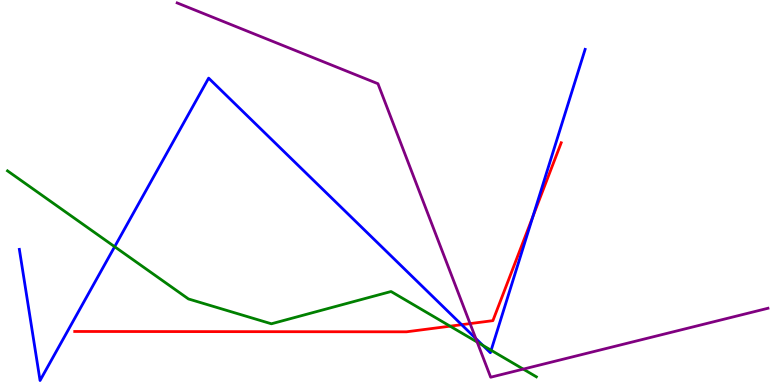[{'lines': ['blue', 'red'], 'intersections': [{'x': 5.96, 'y': 1.57}, {'x': 6.88, 'y': 4.38}]}, {'lines': ['green', 'red'], 'intersections': [{'x': 5.81, 'y': 1.53}]}, {'lines': ['purple', 'red'], 'intersections': [{'x': 6.07, 'y': 1.59}]}, {'lines': ['blue', 'green'], 'intersections': [{'x': 1.48, 'y': 3.59}, {'x': 6.23, 'y': 1.03}, {'x': 6.34, 'y': 0.902}]}, {'lines': ['blue', 'purple'], 'intersections': [{'x': 6.14, 'y': 1.21}]}, {'lines': ['green', 'purple'], 'intersections': [{'x': 6.16, 'y': 1.12}, {'x': 6.75, 'y': 0.413}]}]